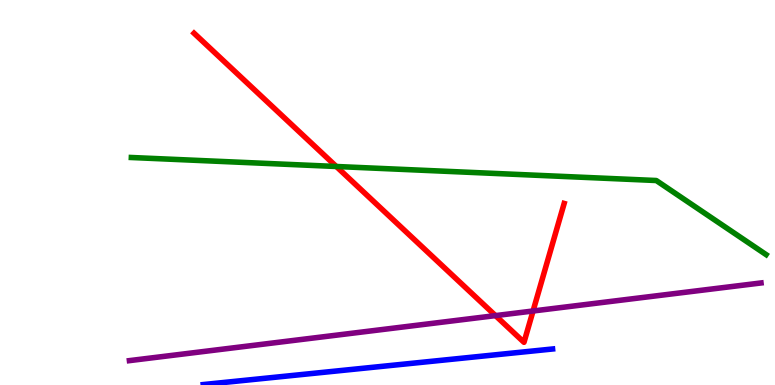[{'lines': ['blue', 'red'], 'intersections': []}, {'lines': ['green', 'red'], 'intersections': [{'x': 4.34, 'y': 5.68}]}, {'lines': ['purple', 'red'], 'intersections': [{'x': 6.39, 'y': 1.8}, {'x': 6.88, 'y': 1.92}]}, {'lines': ['blue', 'green'], 'intersections': []}, {'lines': ['blue', 'purple'], 'intersections': []}, {'lines': ['green', 'purple'], 'intersections': []}]